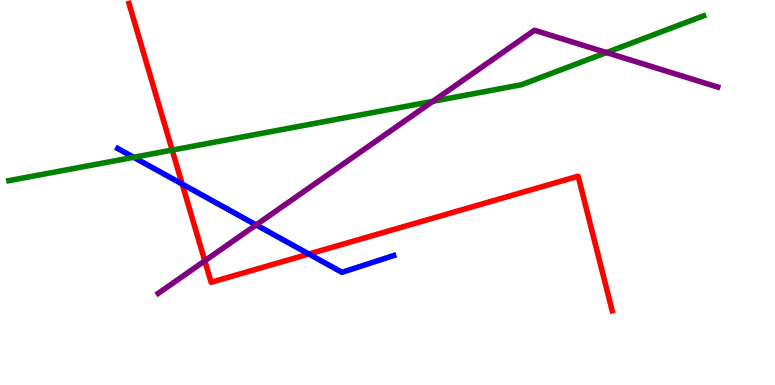[{'lines': ['blue', 'red'], 'intersections': [{'x': 2.35, 'y': 5.22}, {'x': 3.99, 'y': 3.4}]}, {'lines': ['green', 'red'], 'intersections': [{'x': 2.22, 'y': 6.1}]}, {'lines': ['purple', 'red'], 'intersections': [{'x': 2.64, 'y': 3.23}]}, {'lines': ['blue', 'green'], 'intersections': [{'x': 1.73, 'y': 5.91}]}, {'lines': ['blue', 'purple'], 'intersections': [{'x': 3.31, 'y': 4.16}]}, {'lines': ['green', 'purple'], 'intersections': [{'x': 5.59, 'y': 7.37}, {'x': 7.83, 'y': 8.63}]}]